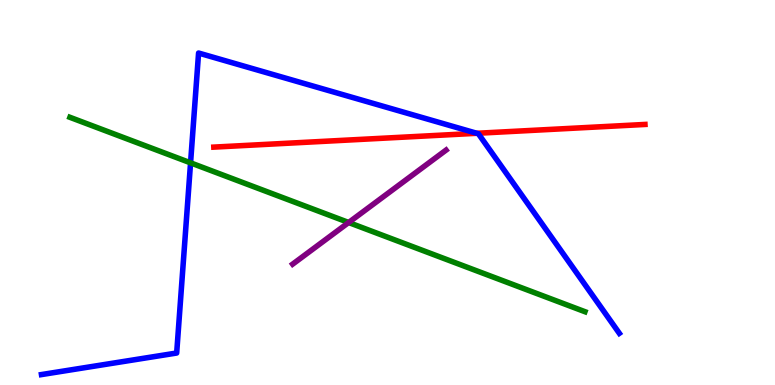[{'lines': ['blue', 'red'], 'intersections': [{'x': 6.15, 'y': 6.54}]}, {'lines': ['green', 'red'], 'intersections': []}, {'lines': ['purple', 'red'], 'intersections': []}, {'lines': ['blue', 'green'], 'intersections': [{'x': 2.46, 'y': 5.77}]}, {'lines': ['blue', 'purple'], 'intersections': []}, {'lines': ['green', 'purple'], 'intersections': [{'x': 4.5, 'y': 4.22}]}]